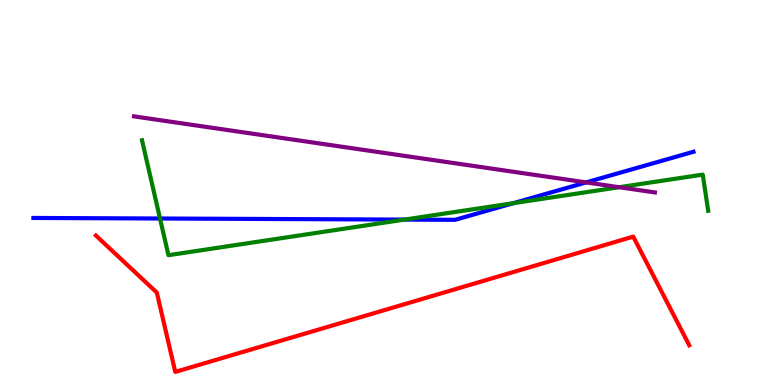[{'lines': ['blue', 'red'], 'intersections': []}, {'lines': ['green', 'red'], 'intersections': []}, {'lines': ['purple', 'red'], 'intersections': []}, {'lines': ['blue', 'green'], 'intersections': [{'x': 2.06, 'y': 4.32}, {'x': 5.22, 'y': 4.3}, {'x': 6.62, 'y': 4.72}]}, {'lines': ['blue', 'purple'], 'intersections': [{'x': 7.56, 'y': 5.26}]}, {'lines': ['green', 'purple'], 'intersections': [{'x': 7.99, 'y': 5.14}]}]